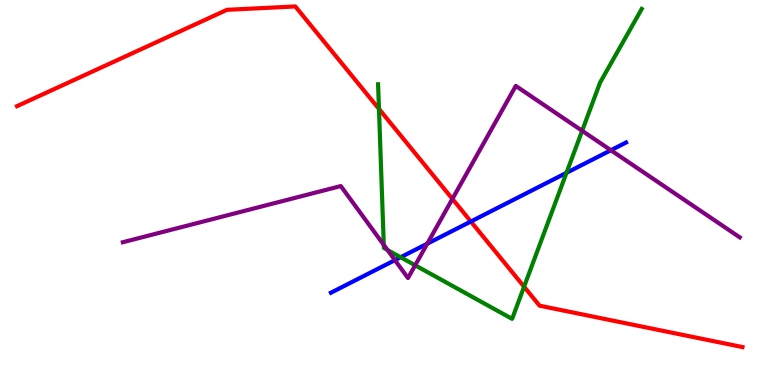[{'lines': ['blue', 'red'], 'intersections': [{'x': 6.08, 'y': 4.25}]}, {'lines': ['green', 'red'], 'intersections': [{'x': 4.89, 'y': 7.17}, {'x': 6.76, 'y': 2.55}]}, {'lines': ['purple', 'red'], 'intersections': [{'x': 5.84, 'y': 4.83}]}, {'lines': ['blue', 'green'], 'intersections': [{'x': 5.17, 'y': 3.32}, {'x': 7.31, 'y': 5.51}]}, {'lines': ['blue', 'purple'], 'intersections': [{'x': 5.1, 'y': 3.24}, {'x': 5.51, 'y': 3.67}, {'x': 7.88, 'y': 6.1}]}, {'lines': ['green', 'purple'], 'intersections': [{'x': 4.95, 'y': 3.64}, {'x': 5.0, 'y': 3.51}, {'x': 5.36, 'y': 3.11}, {'x': 7.51, 'y': 6.6}]}]